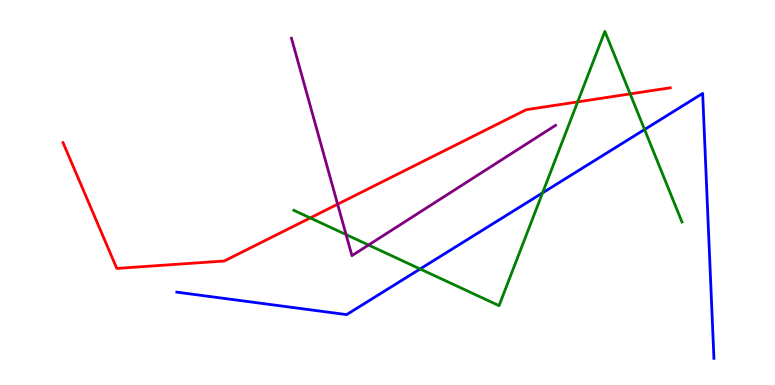[{'lines': ['blue', 'red'], 'intersections': []}, {'lines': ['green', 'red'], 'intersections': [{'x': 4.0, 'y': 4.34}, {'x': 7.45, 'y': 7.35}, {'x': 8.13, 'y': 7.56}]}, {'lines': ['purple', 'red'], 'intersections': [{'x': 4.36, 'y': 4.7}]}, {'lines': ['blue', 'green'], 'intersections': [{'x': 5.42, 'y': 3.01}, {'x': 7.0, 'y': 4.99}, {'x': 8.32, 'y': 6.64}]}, {'lines': ['blue', 'purple'], 'intersections': []}, {'lines': ['green', 'purple'], 'intersections': [{'x': 4.47, 'y': 3.91}, {'x': 4.76, 'y': 3.64}]}]